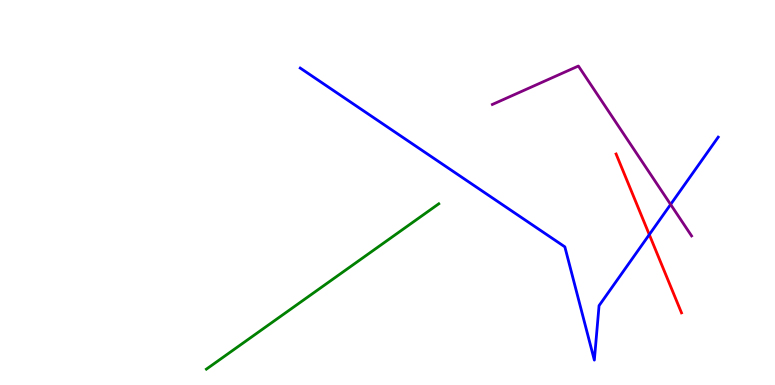[{'lines': ['blue', 'red'], 'intersections': [{'x': 8.38, 'y': 3.91}]}, {'lines': ['green', 'red'], 'intersections': []}, {'lines': ['purple', 'red'], 'intersections': []}, {'lines': ['blue', 'green'], 'intersections': []}, {'lines': ['blue', 'purple'], 'intersections': [{'x': 8.65, 'y': 4.69}]}, {'lines': ['green', 'purple'], 'intersections': []}]